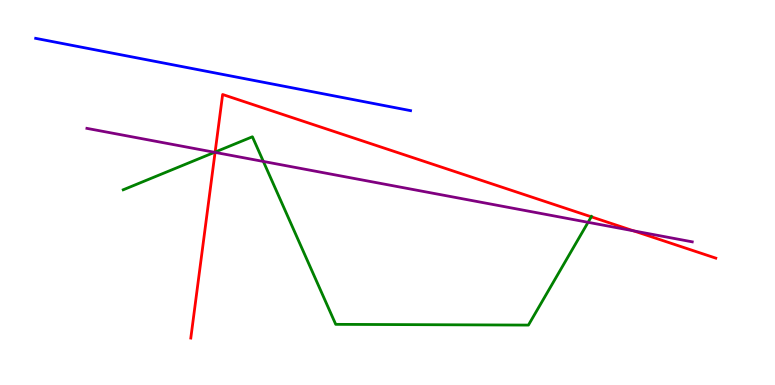[{'lines': ['blue', 'red'], 'intersections': []}, {'lines': ['green', 'red'], 'intersections': [{'x': 2.78, 'y': 6.05}, {'x': 7.63, 'y': 4.37}]}, {'lines': ['purple', 'red'], 'intersections': [{'x': 2.78, 'y': 6.04}, {'x': 8.17, 'y': 4.0}]}, {'lines': ['blue', 'green'], 'intersections': []}, {'lines': ['blue', 'purple'], 'intersections': []}, {'lines': ['green', 'purple'], 'intersections': [{'x': 2.77, 'y': 6.04}, {'x': 3.4, 'y': 5.81}, {'x': 7.59, 'y': 4.23}]}]